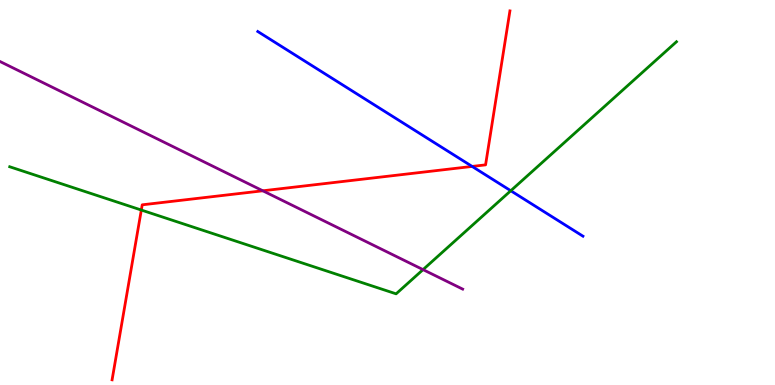[{'lines': ['blue', 'red'], 'intersections': [{'x': 6.09, 'y': 5.68}]}, {'lines': ['green', 'red'], 'intersections': [{'x': 1.82, 'y': 4.54}]}, {'lines': ['purple', 'red'], 'intersections': [{'x': 3.39, 'y': 5.04}]}, {'lines': ['blue', 'green'], 'intersections': [{'x': 6.59, 'y': 5.05}]}, {'lines': ['blue', 'purple'], 'intersections': []}, {'lines': ['green', 'purple'], 'intersections': [{'x': 5.46, 'y': 3.0}]}]